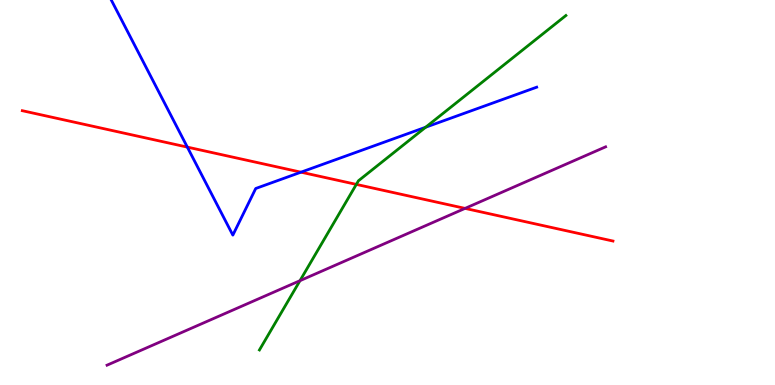[{'lines': ['blue', 'red'], 'intersections': [{'x': 2.42, 'y': 6.18}, {'x': 3.88, 'y': 5.53}]}, {'lines': ['green', 'red'], 'intersections': [{'x': 4.6, 'y': 5.21}]}, {'lines': ['purple', 'red'], 'intersections': [{'x': 6.0, 'y': 4.59}]}, {'lines': ['blue', 'green'], 'intersections': [{'x': 5.49, 'y': 6.7}]}, {'lines': ['blue', 'purple'], 'intersections': []}, {'lines': ['green', 'purple'], 'intersections': [{'x': 3.87, 'y': 2.71}]}]